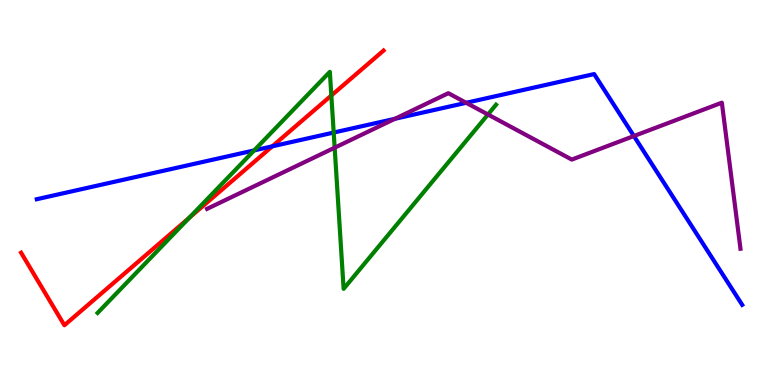[{'lines': ['blue', 'red'], 'intersections': [{'x': 3.51, 'y': 6.2}]}, {'lines': ['green', 'red'], 'intersections': [{'x': 2.44, 'y': 4.34}, {'x': 4.28, 'y': 7.52}]}, {'lines': ['purple', 'red'], 'intersections': []}, {'lines': ['blue', 'green'], 'intersections': [{'x': 3.28, 'y': 6.09}, {'x': 4.31, 'y': 6.56}]}, {'lines': ['blue', 'purple'], 'intersections': [{'x': 5.1, 'y': 6.91}, {'x': 6.02, 'y': 7.33}, {'x': 8.18, 'y': 6.47}]}, {'lines': ['green', 'purple'], 'intersections': [{'x': 4.32, 'y': 6.16}, {'x': 6.3, 'y': 7.03}]}]